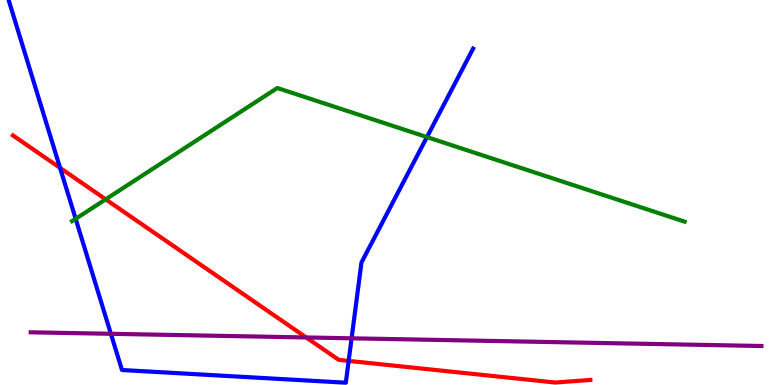[{'lines': ['blue', 'red'], 'intersections': [{'x': 0.775, 'y': 5.64}, {'x': 4.5, 'y': 0.626}]}, {'lines': ['green', 'red'], 'intersections': [{'x': 1.36, 'y': 4.82}]}, {'lines': ['purple', 'red'], 'intersections': [{'x': 3.95, 'y': 1.23}]}, {'lines': ['blue', 'green'], 'intersections': [{'x': 0.976, 'y': 4.32}, {'x': 5.51, 'y': 6.44}]}, {'lines': ['blue', 'purple'], 'intersections': [{'x': 1.43, 'y': 1.33}, {'x': 4.54, 'y': 1.21}]}, {'lines': ['green', 'purple'], 'intersections': []}]